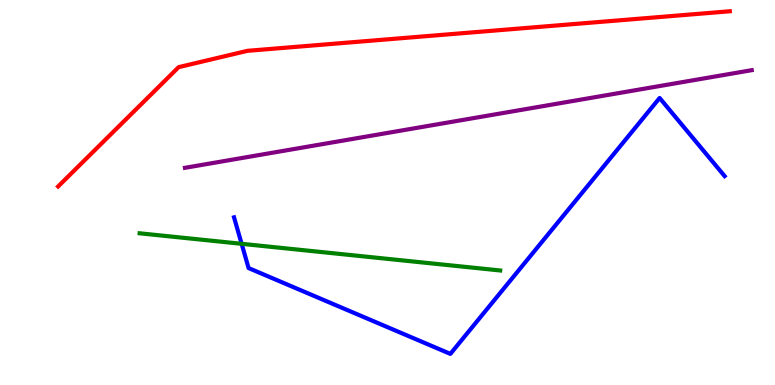[{'lines': ['blue', 'red'], 'intersections': []}, {'lines': ['green', 'red'], 'intersections': []}, {'lines': ['purple', 'red'], 'intersections': []}, {'lines': ['blue', 'green'], 'intersections': [{'x': 3.12, 'y': 3.67}]}, {'lines': ['blue', 'purple'], 'intersections': []}, {'lines': ['green', 'purple'], 'intersections': []}]